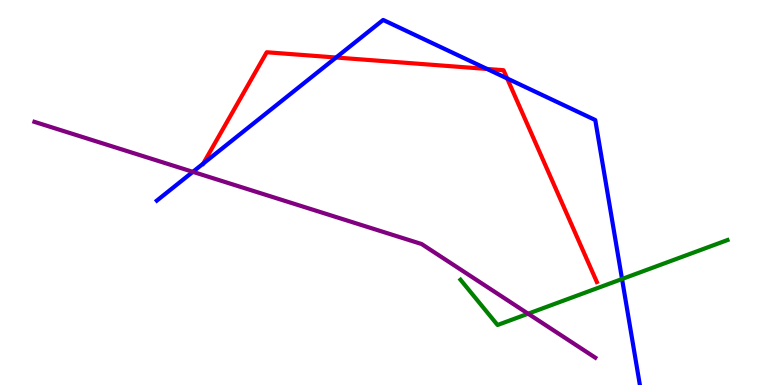[{'lines': ['blue', 'red'], 'intersections': [{'x': 2.62, 'y': 5.75}, {'x': 4.34, 'y': 8.51}, {'x': 6.28, 'y': 8.21}, {'x': 6.54, 'y': 7.96}]}, {'lines': ['green', 'red'], 'intersections': []}, {'lines': ['purple', 'red'], 'intersections': []}, {'lines': ['blue', 'green'], 'intersections': [{'x': 8.03, 'y': 2.75}]}, {'lines': ['blue', 'purple'], 'intersections': [{'x': 2.49, 'y': 5.54}]}, {'lines': ['green', 'purple'], 'intersections': [{'x': 6.81, 'y': 1.85}]}]